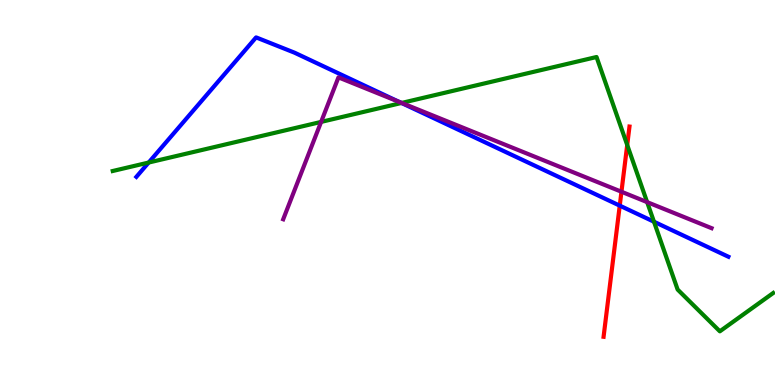[{'lines': ['blue', 'red'], 'intersections': [{'x': 8.0, 'y': 4.66}]}, {'lines': ['green', 'red'], 'intersections': [{'x': 8.09, 'y': 6.23}]}, {'lines': ['purple', 'red'], 'intersections': [{'x': 8.02, 'y': 5.02}]}, {'lines': ['blue', 'green'], 'intersections': [{'x': 1.92, 'y': 5.78}, {'x': 5.18, 'y': 7.33}, {'x': 8.44, 'y': 4.24}]}, {'lines': ['blue', 'purple'], 'intersections': [{'x': 5.15, 'y': 7.35}]}, {'lines': ['green', 'purple'], 'intersections': [{'x': 4.14, 'y': 6.83}, {'x': 5.18, 'y': 7.33}, {'x': 8.35, 'y': 4.75}]}]